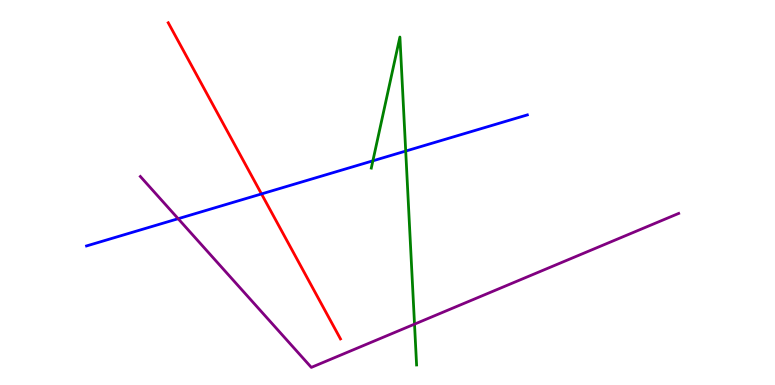[{'lines': ['blue', 'red'], 'intersections': [{'x': 3.37, 'y': 4.96}]}, {'lines': ['green', 'red'], 'intersections': []}, {'lines': ['purple', 'red'], 'intersections': []}, {'lines': ['blue', 'green'], 'intersections': [{'x': 4.81, 'y': 5.82}, {'x': 5.23, 'y': 6.08}]}, {'lines': ['blue', 'purple'], 'intersections': [{'x': 2.3, 'y': 4.32}]}, {'lines': ['green', 'purple'], 'intersections': [{'x': 5.35, 'y': 1.58}]}]